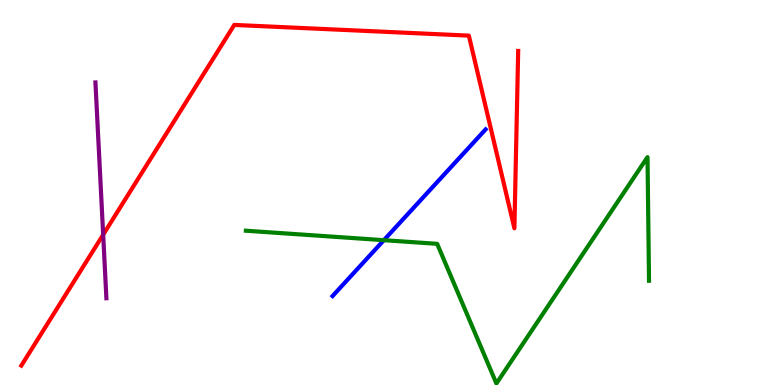[{'lines': ['blue', 'red'], 'intersections': []}, {'lines': ['green', 'red'], 'intersections': []}, {'lines': ['purple', 'red'], 'intersections': [{'x': 1.33, 'y': 3.9}]}, {'lines': ['blue', 'green'], 'intersections': [{'x': 4.95, 'y': 3.76}]}, {'lines': ['blue', 'purple'], 'intersections': []}, {'lines': ['green', 'purple'], 'intersections': []}]